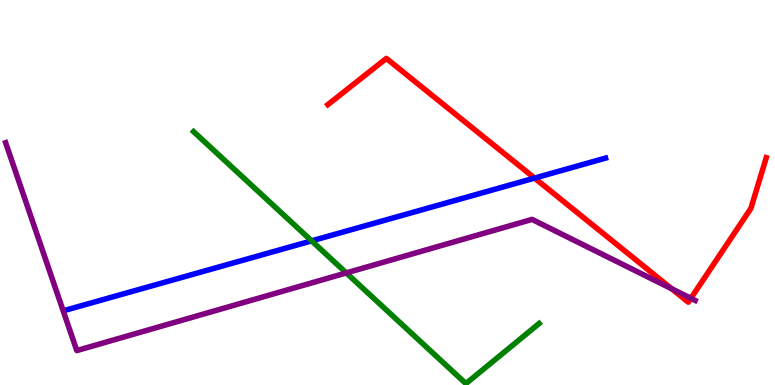[{'lines': ['blue', 'red'], 'intersections': [{'x': 6.9, 'y': 5.37}]}, {'lines': ['green', 'red'], 'intersections': []}, {'lines': ['purple', 'red'], 'intersections': [{'x': 8.67, 'y': 2.5}, {'x': 8.91, 'y': 2.25}]}, {'lines': ['blue', 'green'], 'intersections': [{'x': 4.02, 'y': 3.74}]}, {'lines': ['blue', 'purple'], 'intersections': []}, {'lines': ['green', 'purple'], 'intersections': [{'x': 4.47, 'y': 2.91}]}]